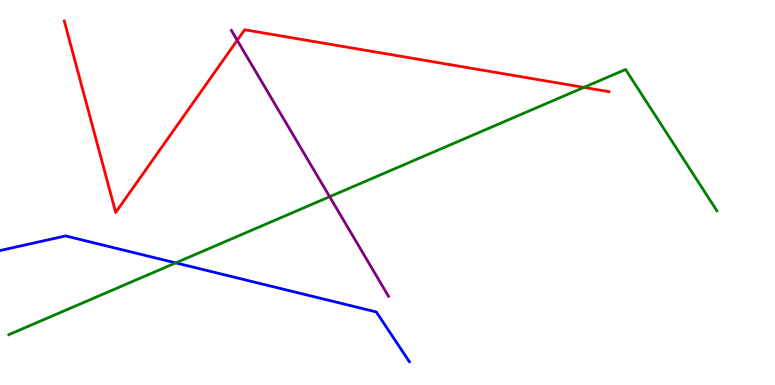[{'lines': ['blue', 'red'], 'intersections': []}, {'lines': ['green', 'red'], 'intersections': [{'x': 7.53, 'y': 7.73}]}, {'lines': ['purple', 'red'], 'intersections': [{'x': 3.06, 'y': 8.95}]}, {'lines': ['blue', 'green'], 'intersections': [{'x': 2.27, 'y': 3.17}]}, {'lines': ['blue', 'purple'], 'intersections': []}, {'lines': ['green', 'purple'], 'intersections': [{'x': 4.25, 'y': 4.89}]}]